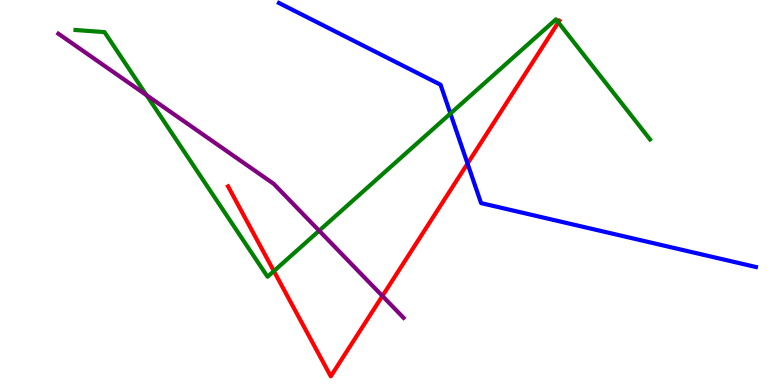[{'lines': ['blue', 'red'], 'intersections': [{'x': 6.03, 'y': 5.75}]}, {'lines': ['green', 'red'], 'intersections': [{'x': 3.53, 'y': 2.96}, {'x': 7.2, 'y': 9.42}]}, {'lines': ['purple', 'red'], 'intersections': [{'x': 4.93, 'y': 2.31}]}, {'lines': ['blue', 'green'], 'intersections': [{'x': 5.81, 'y': 7.05}]}, {'lines': ['blue', 'purple'], 'intersections': []}, {'lines': ['green', 'purple'], 'intersections': [{'x': 1.89, 'y': 7.53}, {'x': 4.12, 'y': 4.01}]}]